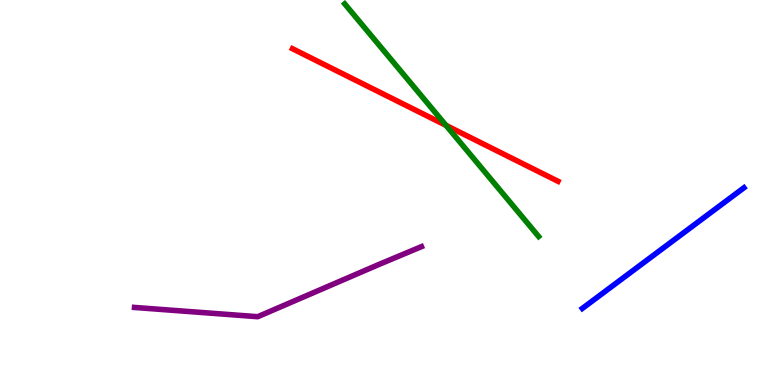[{'lines': ['blue', 'red'], 'intersections': []}, {'lines': ['green', 'red'], 'intersections': [{'x': 5.75, 'y': 6.74}]}, {'lines': ['purple', 'red'], 'intersections': []}, {'lines': ['blue', 'green'], 'intersections': []}, {'lines': ['blue', 'purple'], 'intersections': []}, {'lines': ['green', 'purple'], 'intersections': []}]